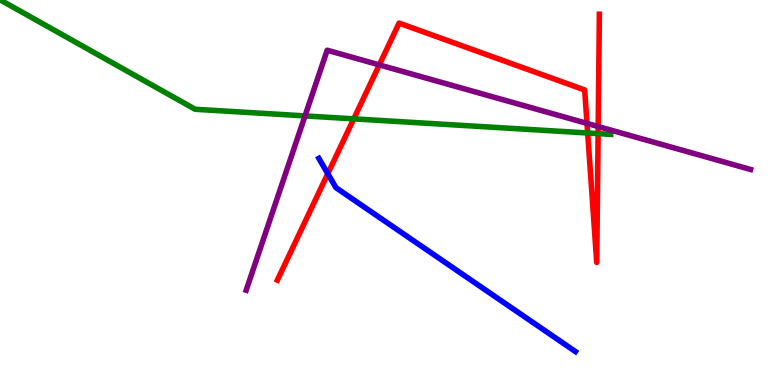[{'lines': ['blue', 'red'], 'intersections': [{'x': 4.23, 'y': 5.49}]}, {'lines': ['green', 'red'], 'intersections': [{'x': 4.56, 'y': 6.91}, {'x': 7.58, 'y': 6.55}, {'x': 7.72, 'y': 6.53}]}, {'lines': ['purple', 'red'], 'intersections': [{'x': 4.89, 'y': 8.31}, {'x': 7.57, 'y': 6.8}, {'x': 7.72, 'y': 6.71}]}, {'lines': ['blue', 'green'], 'intersections': []}, {'lines': ['blue', 'purple'], 'intersections': []}, {'lines': ['green', 'purple'], 'intersections': [{'x': 3.94, 'y': 6.99}]}]